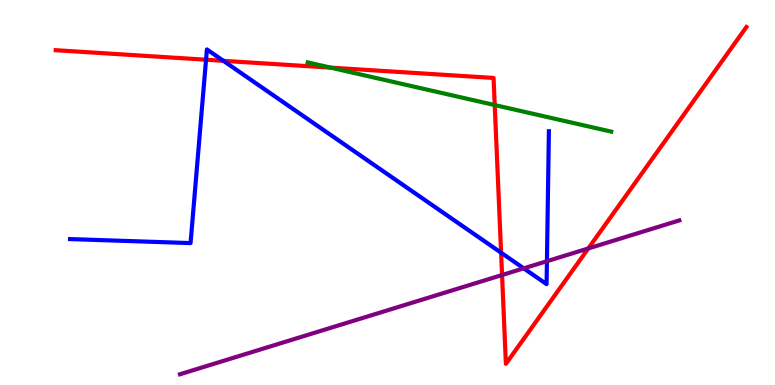[{'lines': ['blue', 'red'], 'intersections': [{'x': 2.66, 'y': 8.45}, {'x': 2.88, 'y': 8.42}, {'x': 6.47, 'y': 3.44}]}, {'lines': ['green', 'red'], 'intersections': [{'x': 4.27, 'y': 8.24}, {'x': 6.38, 'y': 7.27}]}, {'lines': ['purple', 'red'], 'intersections': [{'x': 6.48, 'y': 2.86}, {'x': 7.59, 'y': 3.55}]}, {'lines': ['blue', 'green'], 'intersections': []}, {'lines': ['blue', 'purple'], 'intersections': [{'x': 6.76, 'y': 3.03}, {'x': 7.06, 'y': 3.22}]}, {'lines': ['green', 'purple'], 'intersections': []}]